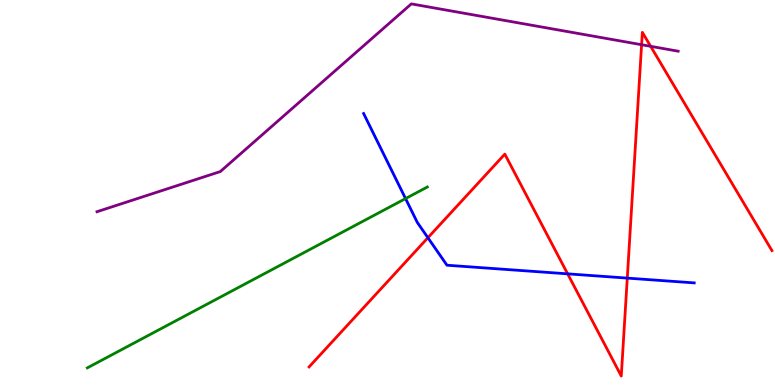[{'lines': ['blue', 'red'], 'intersections': [{'x': 5.52, 'y': 3.82}, {'x': 7.32, 'y': 2.89}, {'x': 8.09, 'y': 2.78}]}, {'lines': ['green', 'red'], 'intersections': []}, {'lines': ['purple', 'red'], 'intersections': [{'x': 8.28, 'y': 8.84}, {'x': 8.4, 'y': 8.8}]}, {'lines': ['blue', 'green'], 'intersections': [{'x': 5.23, 'y': 4.84}]}, {'lines': ['blue', 'purple'], 'intersections': []}, {'lines': ['green', 'purple'], 'intersections': []}]